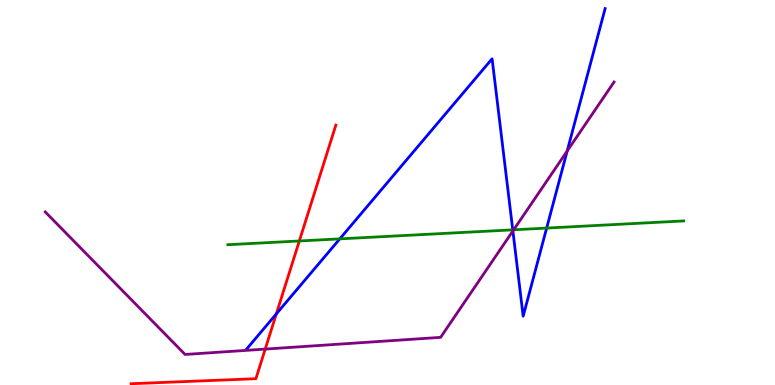[{'lines': ['blue', 'red'], 'intersections': [{'x': 3.57, 'y': 1.85}]}, {'lines': ['green', 'red'], 'intersections': [{'x': 3.86, 'y': 3.74}]}, {'lines': ['purple', 'red'], 'intersections': [{'x': 3.42, 'y': 0.933}]}, {'lines': ['blue', 'green'], 'intersections': [{'x': 4.38, 'y': 3.8}, {'x': 6.62, 'y': 4.03}, {'x': 7.05, 'y': 4.08}]}, {'lines': ['blue', 'purple'], 'intersections': [{'x': 6.62, 'y': 4.0}, {'x': 7.32, 'y': 6.08}]}, {'lines': ['green', 'purple'], 'intersections': [{'x': 6.63, 'y': 4.03}]}]